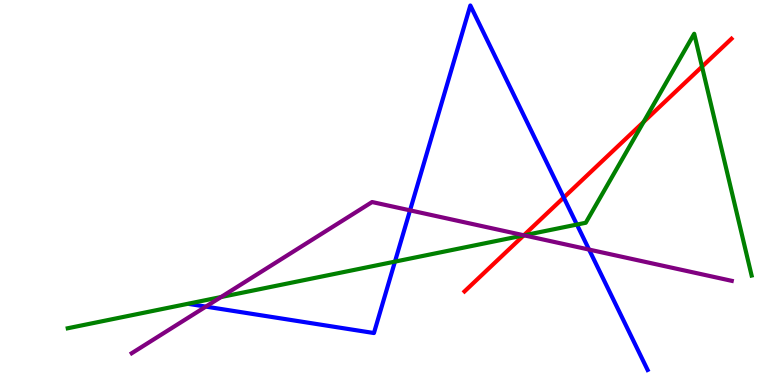[{'lines': ['blue', 'red'], 'intersections': [{'x': 7.27, 'y': 4.87}]}, {'lines': ['green', 'red'], 'intersections': [{'x': 6.76, 'y': 3.89}, {'x': 8.3, 'y': 6.83}, {'x': 9.06, 'y': 8.27}]}, {'lines': ['purple', 'red'], 'intersections': [{'x': 6.76, 'y': 3.89}]}, {'lines': ['blue', 'green'], 'intersections': [{'x': 5.1, 'y': 3.2}, {'x': 7.44, 'y': 4.17}]}, {'lines': ['blue', 'purple'], 'intersections': [{'x': 2.66, 'y': 2.04}, {'x': 5.29, 'y': 4.54}, {'x': 7.6, 'y': 3.52}]}, {'lines': ['green', 'purple'], 'intersections': [{'x': 2.85, 'y': 2.28}, {'x': 6.76, 'y': 3.89}]}]